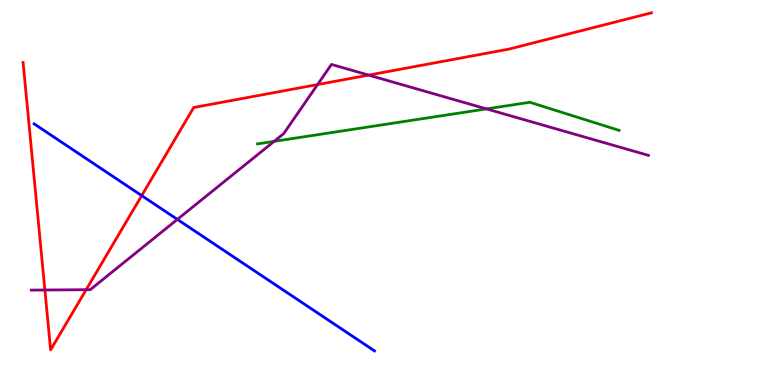[{'lines': ['blue', 'red'], 'intersections': [{'x': 1.83, 'y': 4.92}]}, {'lines': ['green', 'red'], 'intersections': []}, {'lines': ['purple', 'red'], 'intersections': [{'x': 0.579, 'y': 2.47}, {'x': 1.11, 'y': 2.47}, {'x': 4.1, 'y': 7.8}, {'x': 4.76, 'y': 8.05}]}, {'lines': ['blue', 'green'], 'intersections': []}, {'lines': ['blue', 'purple'], 'intersections': [{'x': 2.29, 'y': 4.3}]}, {'lines': ['green', 'purple'], 'intersections': [{'x': 3.54, 'y': 6.33}, {'x': 6.28, 'y': 7.17}]}]